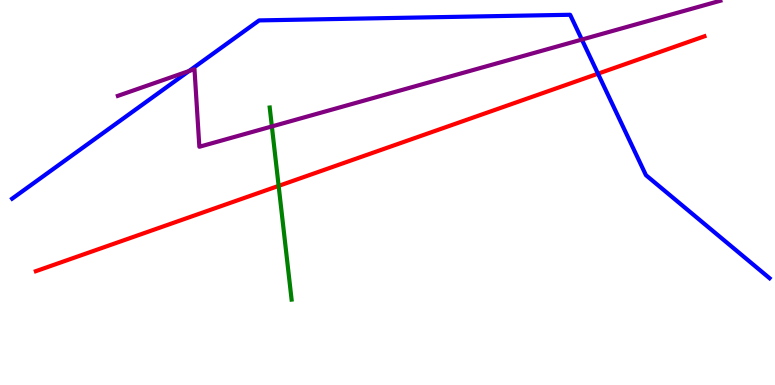[{'lines': ['blue', 'red'], 'intersections': [{'x': 7.72, 'y': 8.09}]}, {'lines': ['green', 'red'], 'intersections': [{'x': 3.6, 'y': 5.17}]}, {'lines': ['purple', 'red'], 'intersections': []}, {'lines': ['blue', 'green'], 'intersections': []}, {'lines': ['blue', 'purple'], 'intersections': [{'x': 2.44, 'y': 8.15}, {'x': 7.51, 'y': 8.97}]}, {'lines': ['green', 'purple'], 'intersections': [{'x': 3.51, 'y': 6.72}]}]